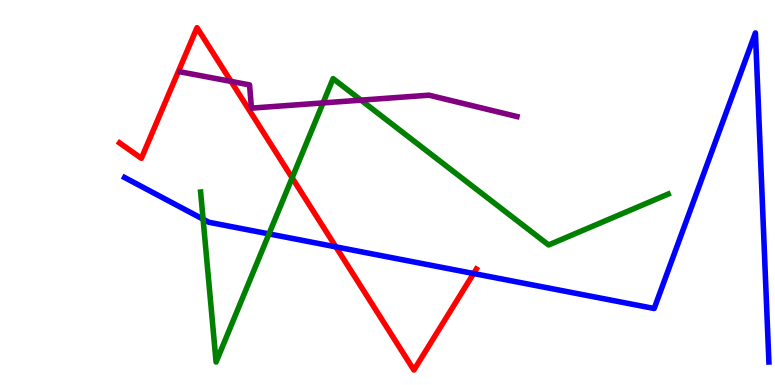[{'lines': ['blue', 'red'], 'intersections': [{'x': 4.33, 'y': 3.59}, {'x': 6.11, 'y': 2.9}]}, {'lines': ['green', 'red'], 'intersections': [{'x': 3.77, 'y': 5.38}]}, {'lines': ['purple', 'red'], 'intersections': [{'x': 2.98, 'y': 7.89}]}, {'lines': ['blue', 'green'], 'intersections': [{'x': 2.62, 'y': 4.31}, {'x': 3.47, 'y': 3.92}]}, {'lines': ['blue', 'purple'], 'intersections': []}, {'lines': ['green', 'purple'], 'intersections': [{'x': 4.17, 'y': 7.33}, {'x': 4.66, 'y': 7.4}]}]